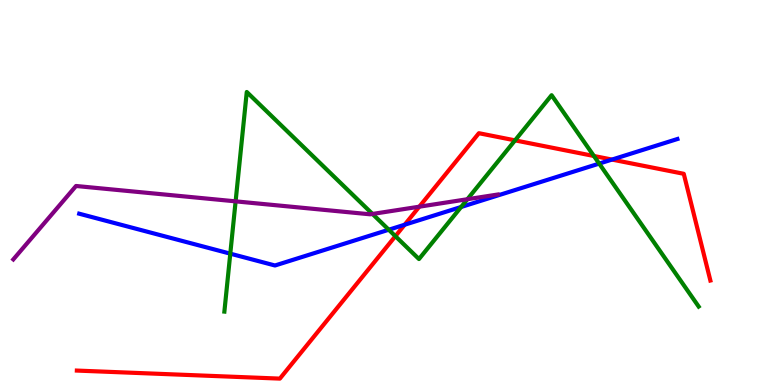[{'lines': ['blue', 'red'], 'intersections': [{'x': 5.22, 'y': 4.16}, {'x': 7.9, 'y': 5.86}]}, {'lines': ['green', 'red'], 'intersections': [{'x': 5.1, 'y': 3.87}, {'x': 6.65, 'y': 6.35}, {'x': 7.66, 'y': 5.95}]}, {'lines': ['purple', 'red'], 'intersections': [{'x': 5.41, 'y': 4.63}]}, {'lines': ['blue', 'green'], 'intersections': [{'x': 2.97, 'y': 3.41}, {'x': 5.02, 'y': 4.03}, {'x': 5.95, 'y': 4.62}, {'x': 7.73, 'y': 5.75}]}, {'lines': ['blue', 'purple'], 'intersections': []}, {'lines': ['green', 'purple'], 'intersections': [{'x': 3.04, 'y': 4.77}, {'x': 4.81, 'y': 4.44}, {'x': 6.03, 'y': 4.83}]}]